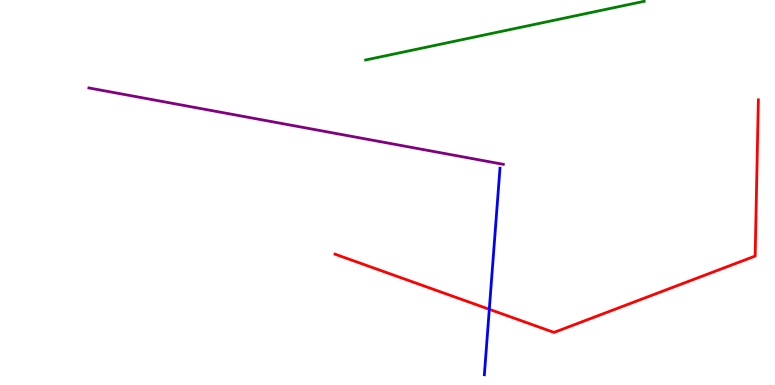[{'lines': ['blue', 'red'], 'intersections': [{'x': 6.31, 'y': 1.97}]}, {'lines': ['green', 'red'], 'intersections': []}, {'lines': ['purple', 'red'], 'intersections': []}, {'lines': ['blue', 'green'], 'intersections': []}, {'lines': ['blue', 'purple'], 'intersections': []}, {'lines': ['green', 'purple'], 'intersections': []}]